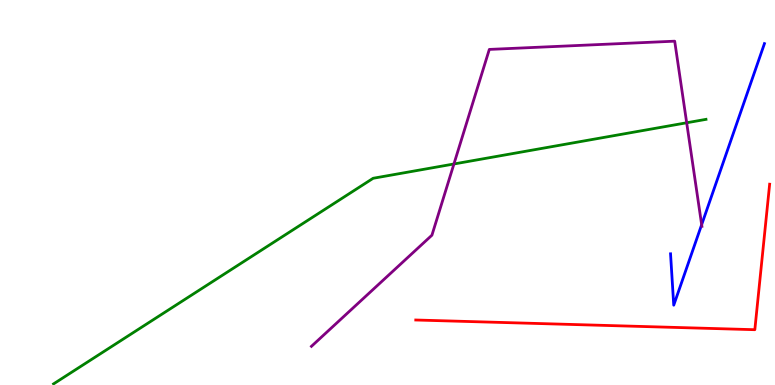[{'lines': ['blue', 'red'], 'intersections': []}, {'lines': ['green', 'red'], 'intersections': []}, {'lines': ['purple', 'red'], 'intersections': []}, {'lines': ['blue', 'green'], 'intersections': []}, {'lines': ['blue', 'purple'], 'intersections': [{'x': 9.05, 'y': 4.16}]}, {'lines': ['green', 'purple'], 'intersections': [{'x': 5.86, 'y': 5.74}, {'x': 8.86, 'y': 6.81}]}]